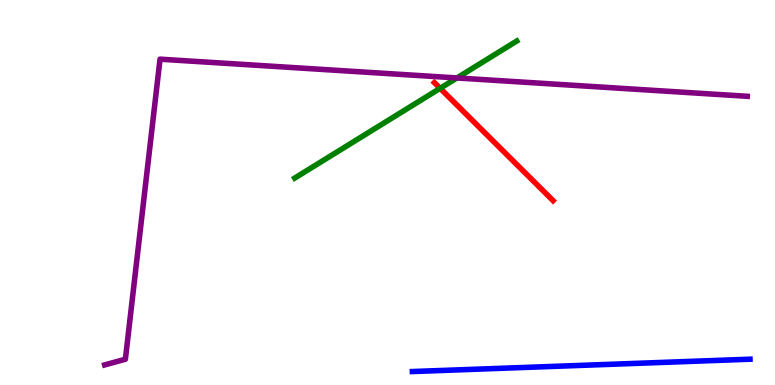[{'lines': ['blue', 'red'], 'intersections': []}, {'lines': ['green', 'red'], 'intersections': [{'x': 5.68, 'y': 7.71}]}, {'lines': ['purple', 'red'], 'intersections': []}, {'lines': ['blue', 'green'], 'intersections': []}, {'lines': ['blue', 'purple'], 'intersections': []}, {'lines': ['green', 'purple'], 'intersections': [{'x': 5.9, 'y': 7.98}]}]